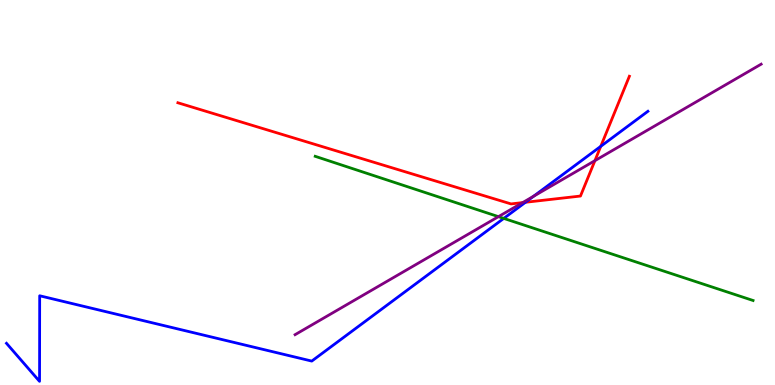[{'lines': ['blue', 'red'], 'intersections': [{'x': 6.78, 'y': 4.75}, {'x': 7.75, 'y': 6.2}]}, {'lines': ['green', 'red'], 'intersections': []}, {'lines': ['purple', 'red'], 'intersections': [{'x': 6.74, 'y': 4.74}, {'x': 7.68, 'y': 5.83}]}, {'lines': ['blue', 'green'], 'intersections': [{'x': 6.5, 'y': 4.33}]}, {'lines': ['blue', 'purple'], 'intersections': [{'x': 6.88, 'y': 4.9}]}, {'lines': ['green', 'purple'], 'intersections': [{'x': 6.43, 'y': 4.37}]}]